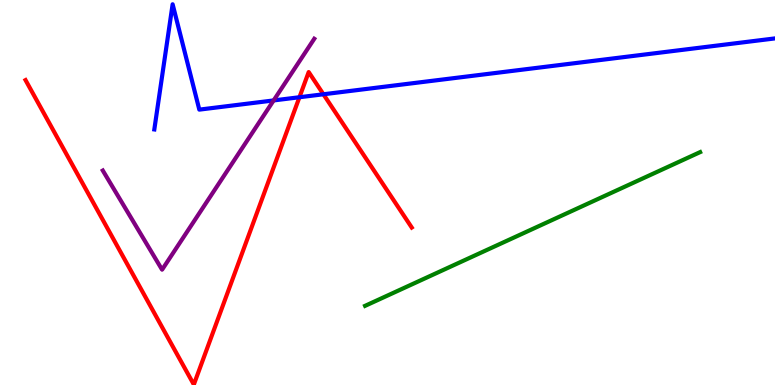[{'lines': ['blue', 'red'], 'intersections': [{'x': 3.86, 'y': 7.47}, {'x': 4.17, 'y': 7.55}]}, {'lines': ['green', 'red'], 'intersections': []}, {'lines': ['purple', 'red'], 'intersections': []}, {'lines': ['blue', 'green'], 'intersections': []}, {'lines': ['blue', 'purple'], 'intersections': [{'x': 3.53, 'y': 7.39}]}, {'lines': ['green', 'purple'], 'intersections': []}]